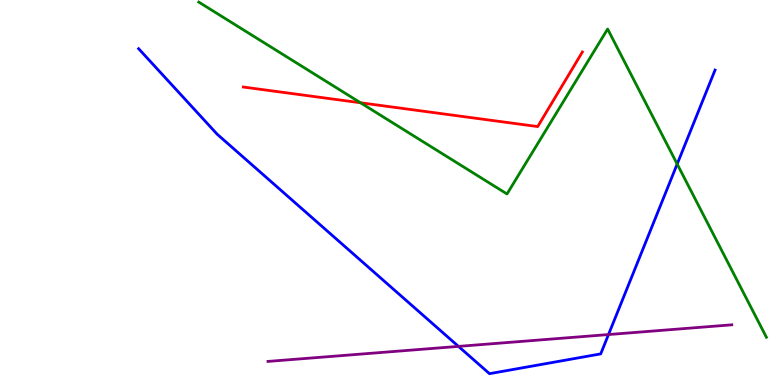[{'lines': ['blue', 'red'], 'intersections': []}, {'lines': ['green', 'red'], 'intersections': [{'x': 4.65, 'y': 7.33}]}, {'lines': ['purple', 'red'], 'intersections': []}, {'lines': ['blue', 'green'], 'intersections': [{'x': 8.74, 'y': 5.74}]}, {'lines': ['blue', 'purple'], 'intersections': [{'x': 5.92, 'y': 1.0}, {'x': 7.85, 'y': 1.31}]}, {'lines': ['green', 'purple'], 'intersections': []}]